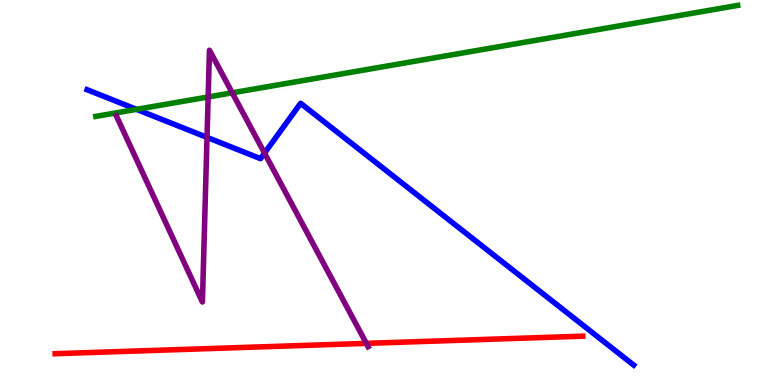[{'lines': ['blue', 'red'], 'intersections': []}, {'lines': ['green', 'red'], 'intersections': []}, {'lines': ['purple', 'red'], 'intersections': [{'x': 4.73, 'y': 1.08}]}, {'lines': ['blue', 'green'], 'intersections': [{'x': 1.76, 'y': 7.16}]}, {'lines': ['blue', 'purple'], 'intersections': [{'x': 2.67, 'y': 6.43}, {'x': 3.41, 'y': 6.02}]}, {'lines': ['green', 'purple'], 'intersections': [{'x': 2.69, 'y': 7.48}, {'x': 3.0, 'y': 7.59}]}]